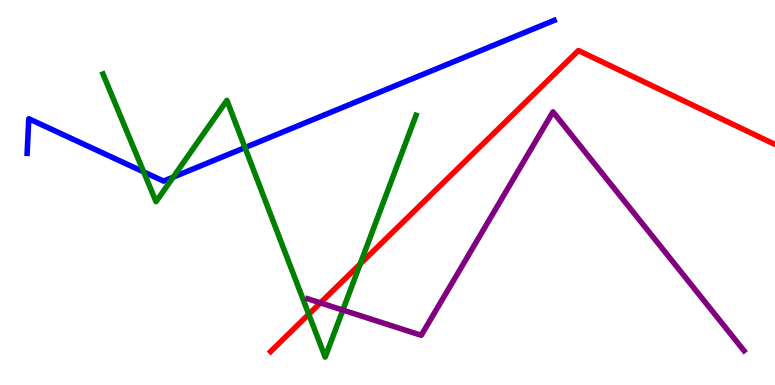[{'lines': ['blue', 'red'], 'intersections': []}, {'lines': ['green', 'red'], 'intersections': [{'x': 3.98, 'y': 1.84}, {'x': 4.65, 'y': 3.14}]}, {'lines': ['purple', 'red'], 'intersections': [{'x': 4.13, 'y': 2.13}]}, {'lines': ['blue', 'green'], 'intersections': [{'x': 1.85, 'y': 5.53}, {'x': 2.23, 'y': 5.4}, {'x': 3.16, 'y': 6.17}]}, {'lines': ['blue', 'purple'], 'intersections': []}, {'lines': ['green', 'purple'], 'intersections': [{'x': 4.42, 'y': 1.95}]}]